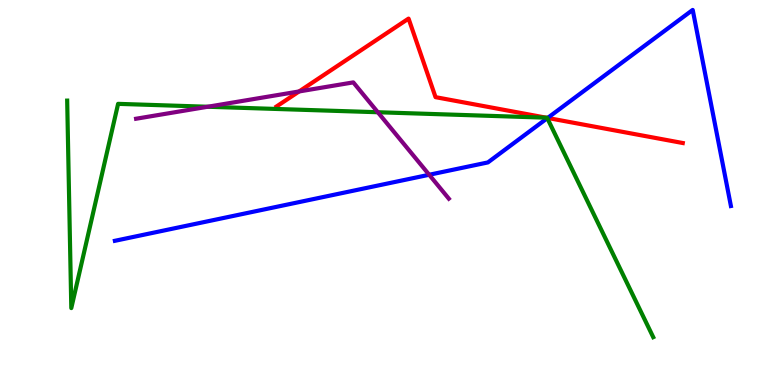[{'lines': ['blue', 'red'], 'intersections': [{'x': 7.07, 'y': 6.94}]}, {'lines': ['green', 'red'], 'intersections': [{'x': 7.05, 'y': 6.94}, {'x': 7.06, 'y': 6.94}]}, {'lines': ['purple', 'red'], 'intersections': [{'x': 3.86, 'y': 7.62}]}, {'lines': ['blue', 'green'], 'intersections': [{'x': 7.06, 'y': 6.93}]}, {'lines': ['blue', 'purple'], 'intersections': [{'x': 5.54, 'y': 5.46}]}, {'lines': ['green', 'purple'], 'intersections': [{'x': 2.68, 'y': 7.23}, {'x': 4.88, 'y': 7.08}]}]